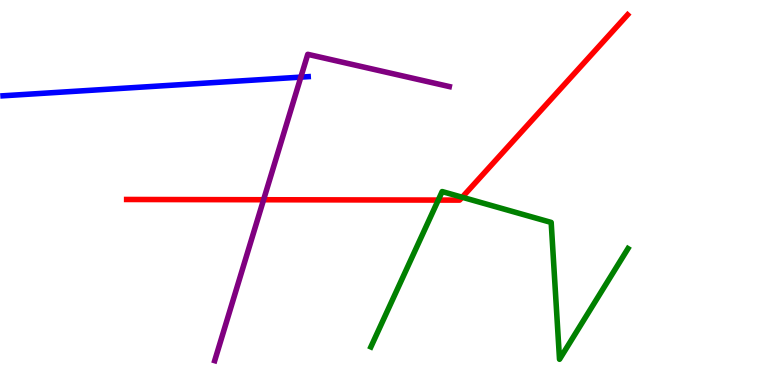[{'lines': ['blue', 'red'], 'intersections': []}, {'lines': ['green', 'red'], 'intersections': [{'x': 5.65, 'y': 4.8}, {'x': 5.96, 'y': 4.88}]}, {'lines': ['purple', 'red'], 'intersections': [{'x': 3.4, 'y': 4.81}]}, {'lines': ['blue', 'green'], 'intersections': []}, {'lines': ['blue', 'purple'], 'intersections': [{'x': 3.88, 'y': 8.0}]}, {'lines': ['green', 'purple'], 'intersections': []}]